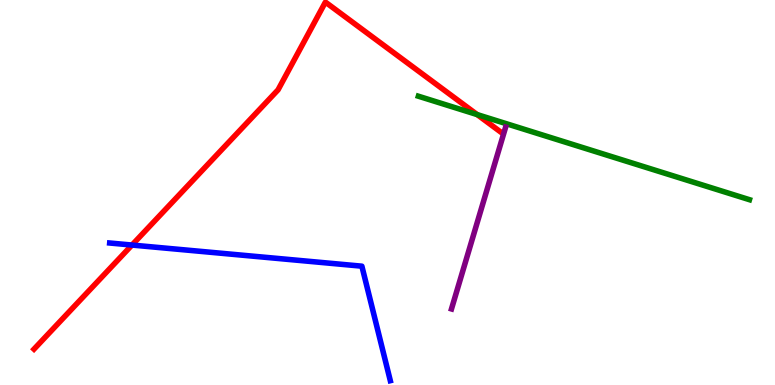[{'lines': ['blue', 'red'], 'intersections': [{'x': 1.7, 'y': 3.63}]}, {'lines': ['green', 'red'], 'intersections': [{'x': 6.16, 'y': 7.02}]}, {'lines': ['purple', 'red'], 'intersections': []}, {'lines': ['blue', 'green'], 'intersections': []}, {'lines': ['blue', 'purple'], 'intersections': []}, {'lines': ['green', 'purple'], 'intersections': []}]